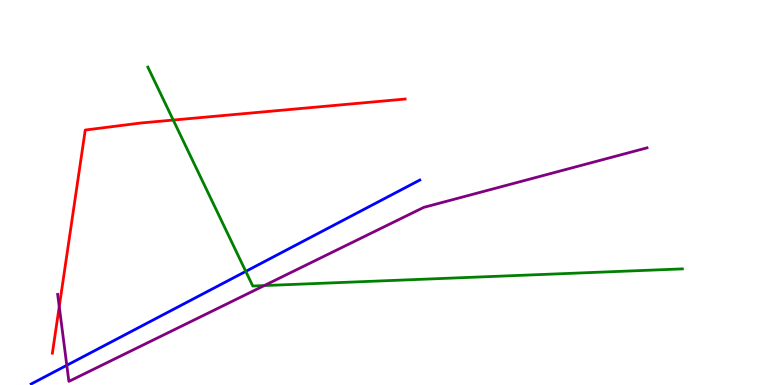[{'lines': ['blue', 'red'], 'intersections': []}, {'lines': ['green', 'red'], 'intersections': [{'x': 2.24, 'y': 6.88}]}, {'lines': ['purple', 'red'], 'intersections': [{'x': 0.764, 'y': 2.04}]}, {'lines': ['blue', 'green'], 'intersections': [{'x': 3.17, 'y': 2.95}]}, {'lines': ['blue', 'purple'], 'intersections': [{'x': 0.862, 'y': 0.512}]}, {'lines': ['green', 'purple'], 'intersections': [{'x': 3.41, 'y': 2.58}]}]